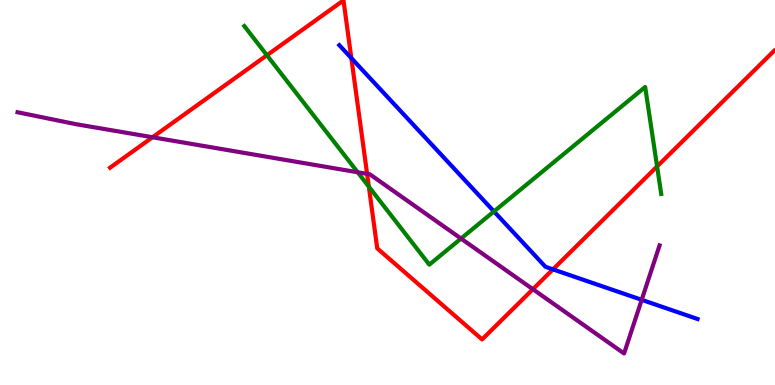[{'lines': ['blue', 'red'], 'intersections': [{'x': 4.53, 'y': 8.49}, {'x': 7.13, 'y': 3.0}]}, {'lines': ['green', 'red'], 'intersections': [{'x': 3.44, 'y': 8.57}, {'x': 4.76, 'y': 5.15}, {'x': 8.48, 'y': 5.68}]}, {'lines': ['purple', 'red'], 'intersections': [{'x': 1.97, 'y': 6.44}, {'x': 4.74, 'y': 5.48}, {'x': 6.88, 'y': 2.49}]}, {'lines': ['blue', 'green'], 'intersections': [{'x': 6.37, 'y': 4.51}]}, {'lines': ['blue', 'purple'], 'intersections': [{'x': 8.28, 'y': 2.21}]}, {'lines': ['green', 'purple'], 'intersections': [{'x': 4.62, 'y': 5.53}, {'x': 5.95, 'y': 3.8}]}]